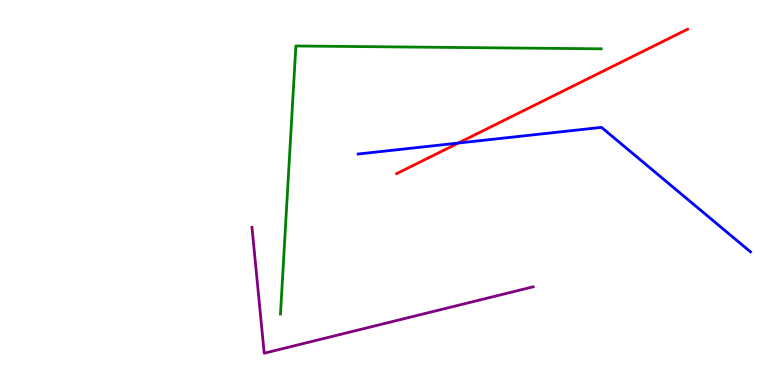[{'lines': ['blue', 'red'], 'intersections': [{'x': 5.91, 'y': 6.28}]}, {'lines': ['green', 'red'], 'intersections': []}, {'lines': ['purple', 'red'], 'intersections': []}, {'lines': ['blue', 'green'], 'intersections': []}, {'lines': ['blue', 'purple'], 'intersections': []}, {'lines': ['green', 'purple'], 'intersections': []}]